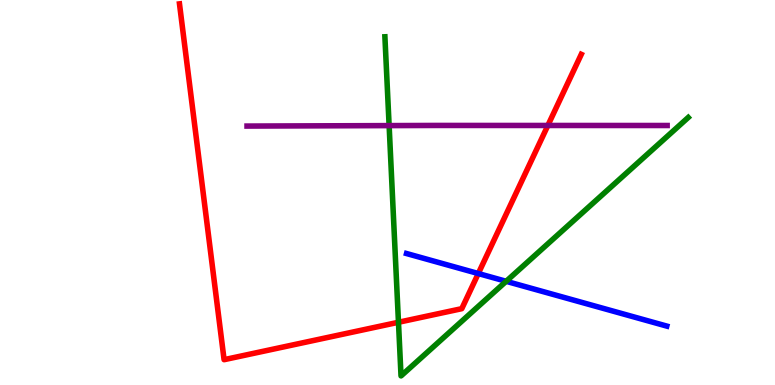[{'lines': ['blue', 'red'], 'intersections': [{'x': 6.17, 'y': 2.9}]}, {'lines': ['green', 'red'], 'intersections': [{'x': 5.14, 'y': 1.63}]}, {'lines': ['purple', 'red'], 'intersections': [{'x': 7.07, 'y': 6.74}]}, {'lines': ['blue', 'green'], 'intersections': [{'x': 6.53, 'y': 2.69}]}, {'lines': ['blue', 'purple'], 'intersections': []}, {'lines': ['green', 'purple'], 'intersections': [{'x': 5.02, 'y': 6.74}]}]